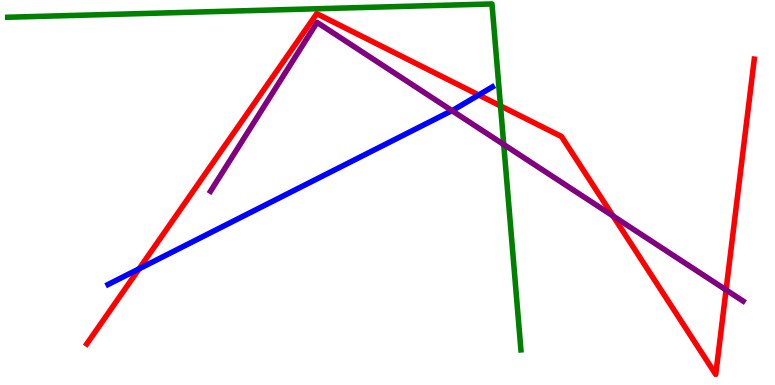[{'lines': ['blue', 'red'], 'intersections': [{'x': 1.79, 'y': 3.02}, {'x': 6.18, 'y': 7.53}]}, {'lines': ['green', 'red'], 'intersections': [{'x': 6.46, 'y': 7.25}]}, {'lines': ['purple', 'red'], 'intersections': [{'x': 7.91, 'y': 4.39}, {'x': 9.37, 'y': 2.47}]}, {'lines': ['blue', 'green'], 'intersections': []}, {'lines': ['blue', 'purple'], 'intersections': [{'x': 5.83, 'y': 7.13}]}, {'lines': ['green', 'purple'], 'intersections': [{'x': 6.5, 'y': 6.25}]}]